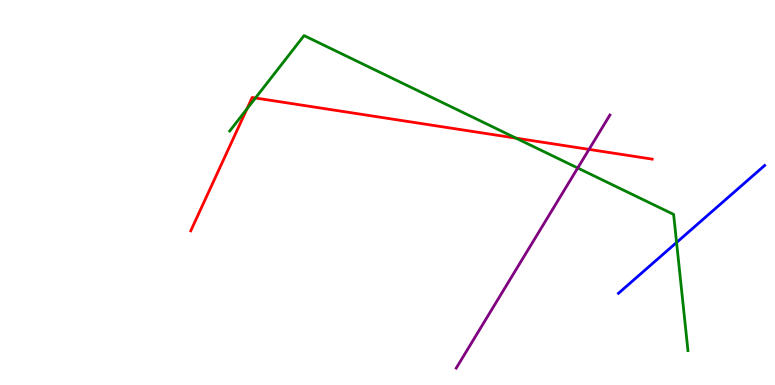[{'lines': ['blue', 'red'], 'intersections': []}, {'lines': ['green', 'red'], 'intersections': [{'x': 3.19, 'y': 7.17}, {'x': 3.3, 'y': 7.45}, {'x': 6.66, 'y': 6.41}]}, {'lines': ['purple', 'red'], 'intersections': [{'x': 7.6, 'y': 6.12}]}, {'lines': ['blue', 'green'], 'intersections': [{'x': 8.73, 'y': 3.7}]}, {'lines': ['blue', 'purple'], 'intersections': []}, {'lines': ['green', 'purple'], 'intersections': [{'x': 7.45, 'y': 5.64}]}]